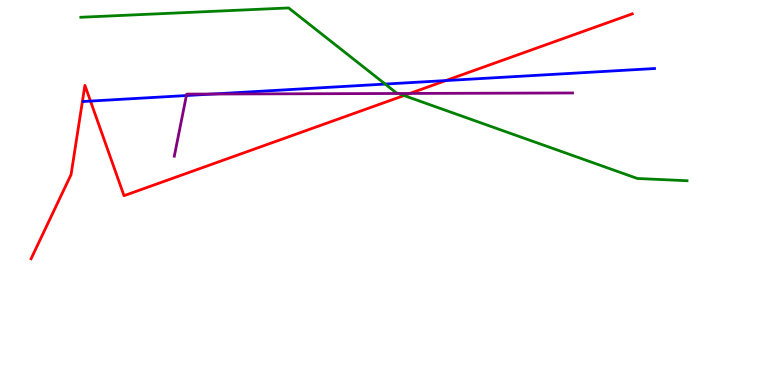[{'lines': ['blue', 'red'], 'intersections': [{'x': 1.17, 'y': 7.37}, {'x': 5.75, 'y': 7.91}]}, {'lines': ['green', 'red'], 'intersections': [{'x': 5.21, 'y': 7.52}]}, {'lines': ['purple', 'red'], 'intersections': [{'x': 5.29, 'y': 7.57}]}, {'lines': ['blue', 'green'], 'intersections': [{'x': 4.97, 'y': 7.82}]}, {'lines': ['blue', 'purple'], 'intersections': [{'x': 2.41, 'y': 7.52}, {'x': 2.74, 'y': 7.56}]}, {'lines': ['green', 'purple'], 'intersections': [{'x': 5.14, 'y': 7.57}]}]